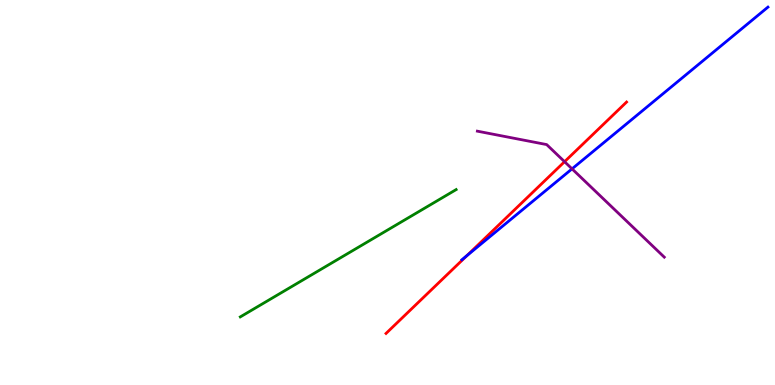[{'lines': ['blue', 'red'], 'intersections': [{'x': 6.02, 'y': 3.36}]}, {'lines': ['green', 'red'], 'intersections': []}, {'lines': ['purple', 'red'], 'intersections': [{'x': 7.28, 'y': 5.8}]}, {'lines': ['blue', 'green'], 'intersections': []}, {'lines': ['blue', 'purple'], 'intersections': [{'x': 7.38, 'y': 5.61}]}, {'lines': ['green', 'purple'], 'intersections': []}]